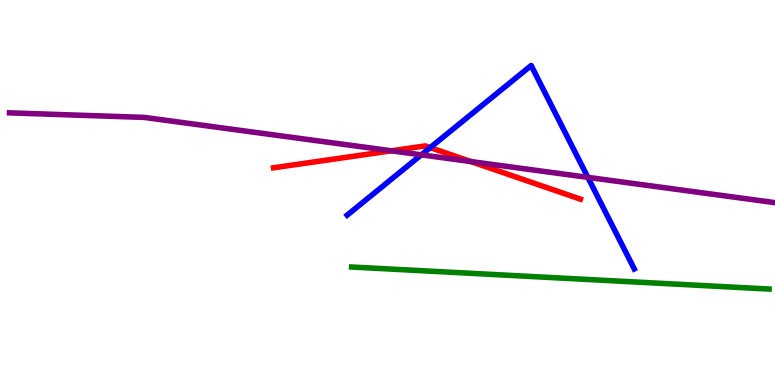[{'lines': ['blue', 'red'], 'intersections': [{'x': 5.55, 'y': 6.17}]}, {'lines': ['green', 'red'], 'intersections': []}, {'lines': ['purple', 'red'], 'intersections': [{'x': 5.05, 'y': 6.08}, {'x': 6.08, 'y': 5.8}]}, {'lines': ['blue', 'green'], 'intersections': []}, {'lines': ['blue', 'purple'], 'intersections': [{'x': 5.44, 'y': 5.98}, {'x': 7.59, 'y': 5.39}]}, {'lines': ['green', 'purple'], 'intersections': []}]